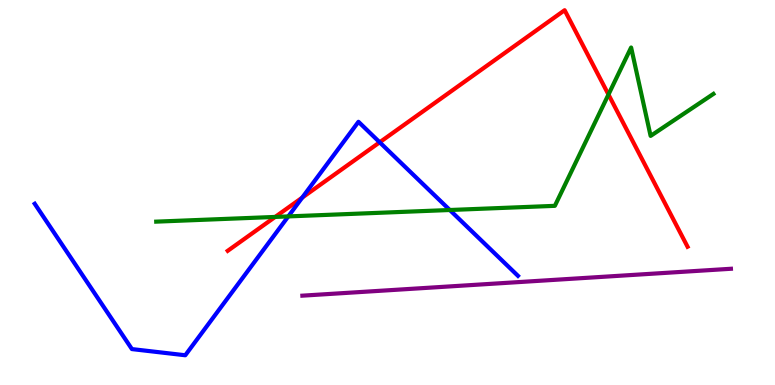[{'lines': ['blue', 'red'], 'intersections': [{'x': 3.9, 'y': 4.87}, {'x': 4.9, 'y': 6.3}]}, {'lines': ['green', 'red'], 'intersections': [{'x': 3.55, 'y': 4.37}, {'x': 7.85, 'y': 7.54}]}, {'lines': ['purple', 'red'], 'intersections': []}, {'lines': ['blue', 'green'], 'intersections': [{'x': 3.72, 'y': 4.38}, {'x': 5.8, 'y': 4.55}]}, {'lines': ['blue', 'purple'], 'intersections': []}, {'lines': ['green', 'purple'], 'intersections': []}]